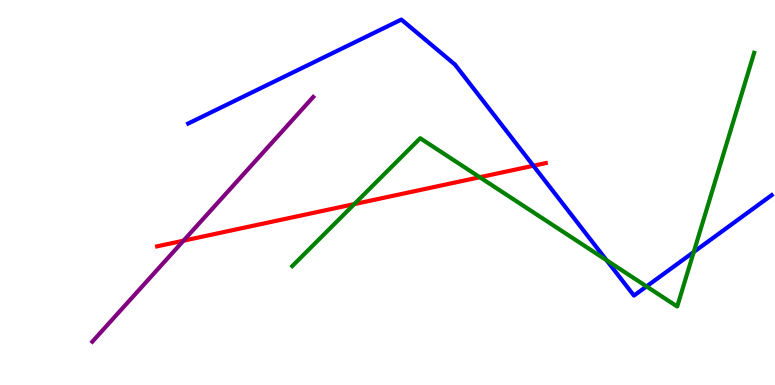[{'lines': ['blue', 'red'], 'intersections': [{'x': 6.88, 'y': 5.69}]}, {'lines': ['green', 'red'], 'intersections': [{'x': 4.57, 'y': 4.7}, {'x': 6.19, 'y': 5.4}]}, {'lines': ['purple', 'red'], 'intersections': [{'x': 2.37, 'y': 3.75}]}, {'lines': ['blue', 'green'], 'intersections': [{'x': 7.83, 'y': 3.24}, {'x': 8.34, 'y': 2.56}, {'x': 8.95, 'y': 3.45}]}, {'lines': ['blue', 'purple'], 'intersections': []}, {'lines': ['green', 'purple'], 'intersections': []}]